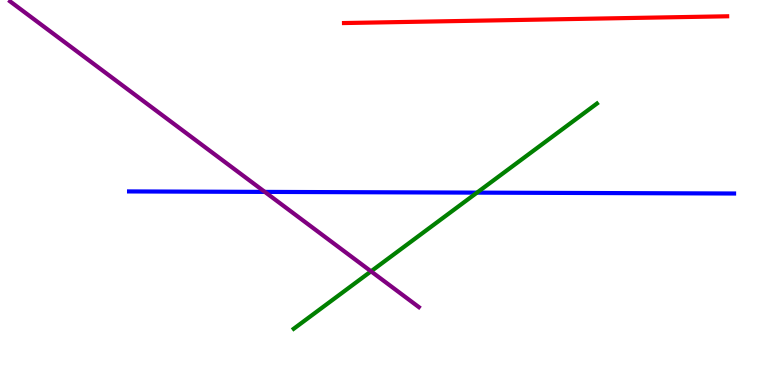[{'lines': ['blue', 'red'], 'intersections': []}, {'lines': ['green', 'red'], 'intersections': []}, {'lines': ['purple', 'red'], 'intersections': []}, {'lines': ['blue', 'green'], 'intersections': [{'x': 6.15, 'y': 5.0}]}, {'lines': ['blue', 'purple'], 'intersections': [{'x': 3.42, 'y': 5.02}]}, {'lines': ['green', 'purple'], 'intersections': [{'x': 4.79, 'y': 2.95}]}]